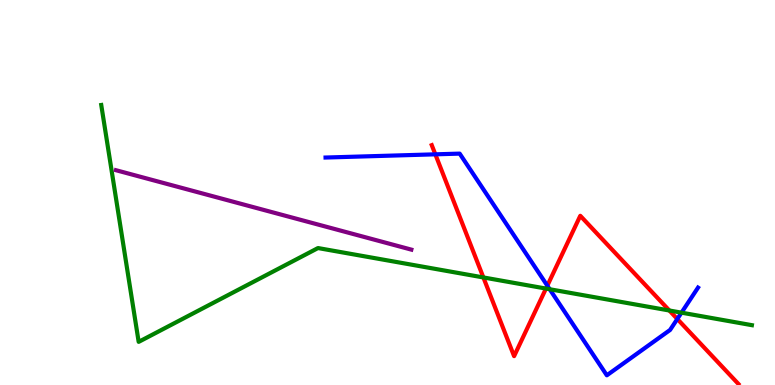[{'lines': ['blue', 'red'], 'intersections': [{'x': 5.62, 'y': 5.99}, {'x': 7.06, 'y': 2.58}, {'x': 8.74, 'y': 1.71}]}, {'lines': ['green', 'red'], 'intersections': [{'x': 6.24, 'y': 2.79}, {'x': 7.04, 'y': 2.5}, {'x': 8.64, 'y': 1.94}]}, {'lines': ['purple', 'red'], 'intersections': []}, {'lines': ['blue', 'green'], 'intersections': [{'x': 7.09, 'y': 2.49}, {'x': 8.79, 'y': 1.88}]}, {'lines': ['blue', 'purple'], 'intersections': []}, {'lines': ['green', 'purple'], 'intersections': []}]